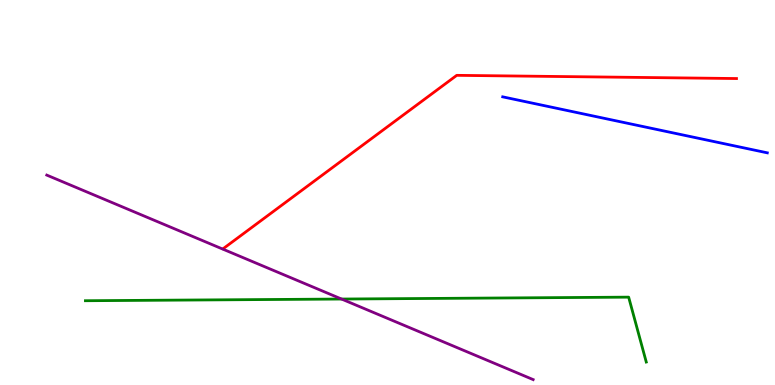[{'lines': ['blue', 'red'], 'intersections': []}, {'lines': ['green', 'red'], 'intersections': []}, {'lines': ['purple', 'red'], 'intersections': []}, {'lines': ['blue', 'green'], 'intersections': []}, {'lines': ['blue', 'purple'], 'intersections': []}, {'lines': ['green', 'purple'], 'intersections': [{'x': 4.41, 'y': 2.23}]}]